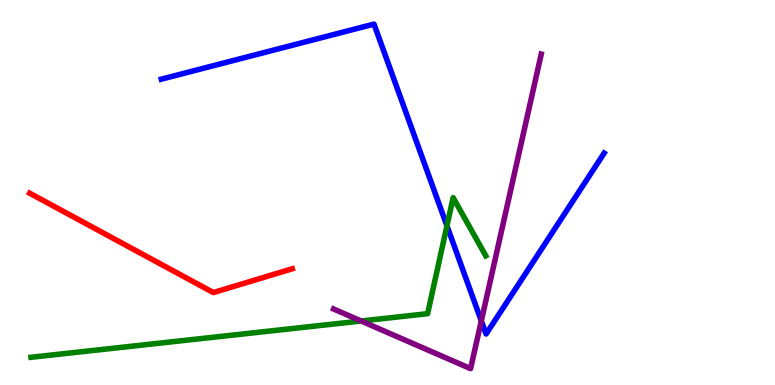[{'lines': ['blue', 'red'], 'intersections': []}, {'lines': ['green', 'red'], 'intersections': []}, {'lines': ['purple', 'red'], 'intersections': []}, {'lines': ['blue', 'green'], 'intersections': [{'x': 5.77, 'y': 4.13}]}, {'lines': ['blue', 'purple'], 'intersections': [{'x': 6.21, 'y': 1.67}]}, {'lines': ['green', 'purple'], 'intersections': [{'x': 4.66, 'y': 1.66}]}]